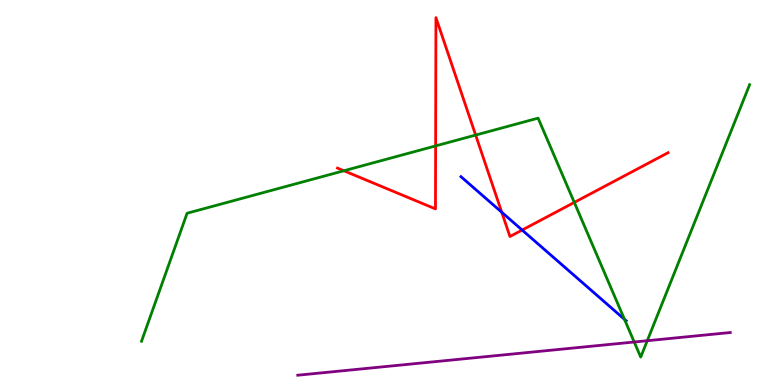[{'lines': ['blue', 'red'], 'intersections': [{'x': 6.47, 'y': 4.49}, {'x': 6.74, 'y': 4.02}]}, {'lines': ['green', 'red'], 'intersections': [{'x': 4.44, 'y': 5.56}, {'x': 5.62, 'y': 6.21}, {'x': 6.14, 'y': 6.49}, {'x': 7.41, 'y': 4.74}]}, {'lines': ['purple', 'red'], 'intersections': []}, {'lines': ['blue', 'green'], 'intersections': [{'x': 8.06, 'y': 1.71}]}, {'lines': ['blue', 'purple'], 'intersections': []}, {'lines': ['green', 'purple'], 'intersections': [{'x': 8.18, 'y': 1.12}, {'x': 8.35, 'y': 1.15}]}]